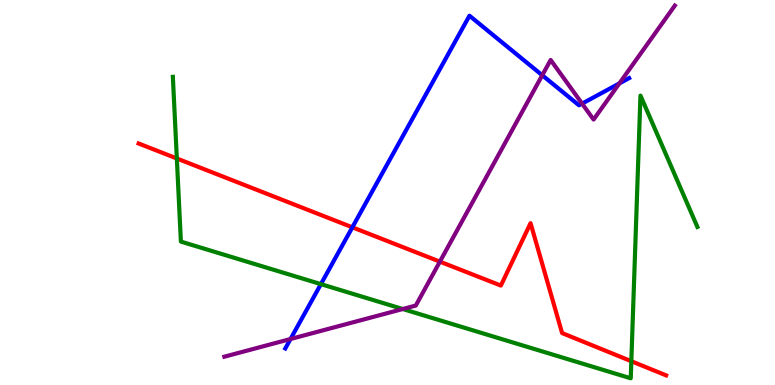[{'lines': ['blue', 'red'], 'intersections': [{'x': 4.55, 'y': 4.1}]}, {'lines': ['green', 'red'], 'intersections': [{'x': 2.28, 'y': 5.88}, {'x': 8.15, 'y': 0.618}]}, {'lines': ['purple', 'red'], 'intersections': [{'x': 5.68, 'y': 3.2}]}, {'lines': ['blue', 'green'], 'intersections': [{'x': 4.14, 'y': 2.62}]}, {'lines': ['blue', 'purple'], 'intersections': [{'x': 3.75, 'y': 1.19}, {'x': 7.0, 'y': 8.05}, {'x': 7.51, 'y': 7.31}, {'x': 7.99, 'y': 7.83}]}, {'lines': ['green', 'purple'], 'intersections': [{'x': 5.2, 'y': 1.97}]}]